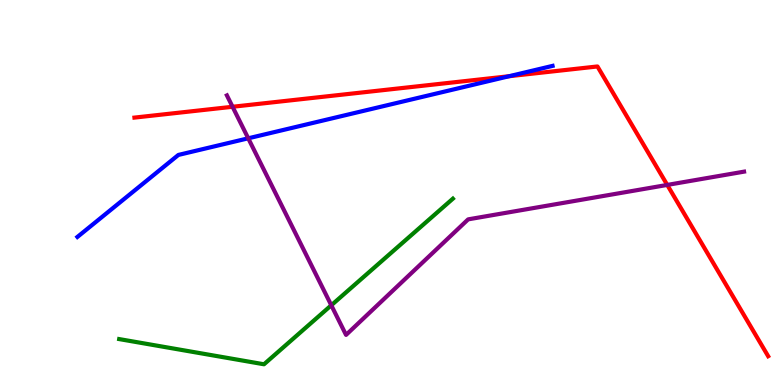[{'lines': ['blue', 'red'], 'intersections': [{'x': 6.57, 'y': 8.02}]}, {'lines': ['green', 'red'], 'intersections': []}, {'lines': ['purple', 'red'], 'intersections': [{'x': 3.0, 'y': 7.23}, {'x': 8.61, 'y': 5.2}]}, {'lines': ['blue', 'green'], 'intersections': []}, {'lines': ['blue', 'purple'], 'intersections': [{'x': 3.2, 'y': 6.41}]}, {'lines': ['green', 'purple'], 'intersections': [{'x': 4.27, 'y': 2.07}]}]